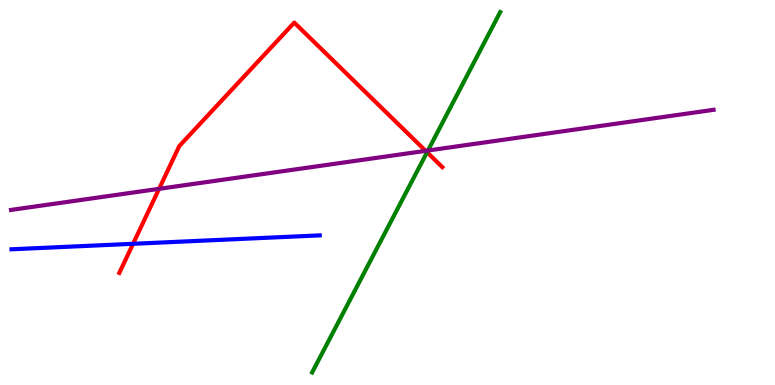[{'lines': ['blue', 'red'], 'intersections': [{'x': 1.72, 'y': 3.67}]}, {'lines': ['green', 'red'], 'intersections': [{'x': 5.51, 'y': 6.05}]}, {'lines': ['purple', 'red'], 'intersections': [{'x': 2.05, 'y': 5.1}, {'x': 5.49, 'y': 6.08}]}, {'lines': ['blue', 'green'], 'intersections': []}, {'lines': ['blue', 'purple'], 'intersections': []}, {'lines': ['green', 'purple'], 'intersections': [{'x': 5.52, 'y': 6.09}]}]